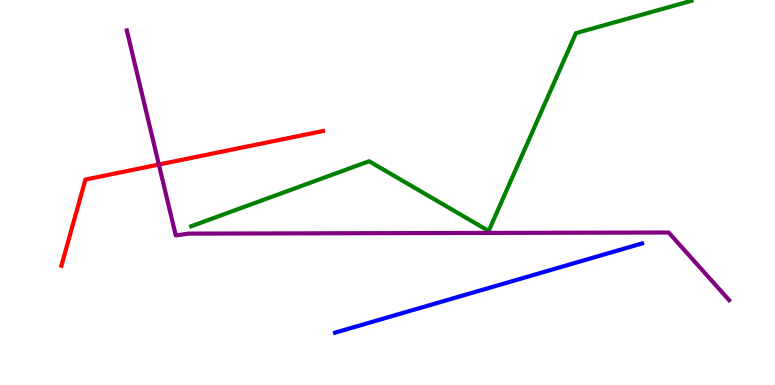[{'lines': ['blue', 'red'], 'intersections': []}, {'lines': ['green', 'red'], 'intersections': []}, {'lines': ['purple', 'red'], 'intersections': [{'x': 2.05, 'y': 5.73}]}, {'lines': ['blue', 'green'], 'intersections': []}, {'lines': ['blue', 'purple'], 'intersections': []}, {'lines': ['green', 'purple'], 'intersections': []}]